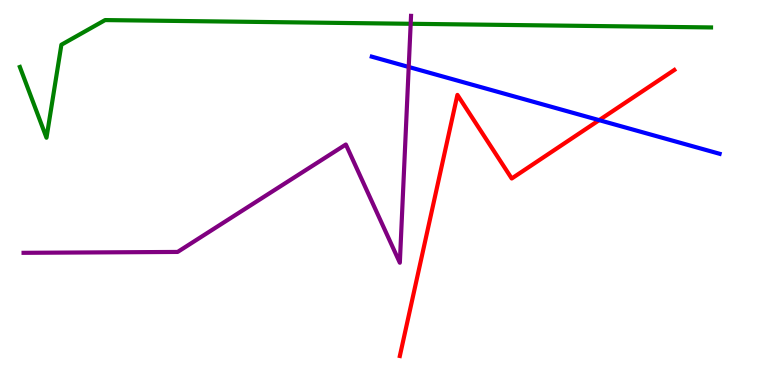[{'lines': ['blue', 'red'], 'intersections': [{'x': 7.73, 'y': 6.88}]}, {'lines': ['green', 'red'], 'intersections': []}, {'lines': ['purple', 'red'], 'intersections': []}, {'lines': ['blue', 'green'], 'intersections': []}, {'lines': ['blue', 'purple'], 'intersections': [{'x': 5.27, 'y': 8.26}]}, {'lines': ['green', 'purple'], 'intersections': [{'x': 5.3, 'y': 9.38}]}]